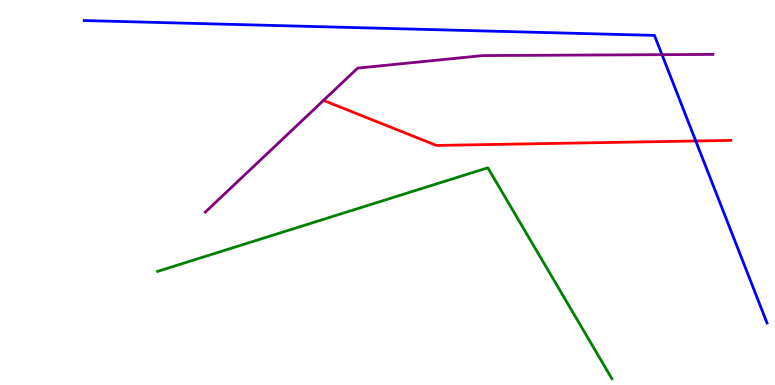[{'lines': ['blue', 'red'], 'intersections': [{'x': 8.98, 'y': 6.34}]}, {'lines': ['green', 'red'], 'intersections': []}, {'lines': ['purple', 'red'], 'intersections': [{'x': 4.17, 'y': 7.39}]}, {'lines': ['blue', 'green'], 'intersections': []}, {'lines': ['blue', 'purple'], 'intersections': [{'x': 8.54, 'y': 8.58}]}, {'lines': ['green', 'purple'], 'intersections': []}]